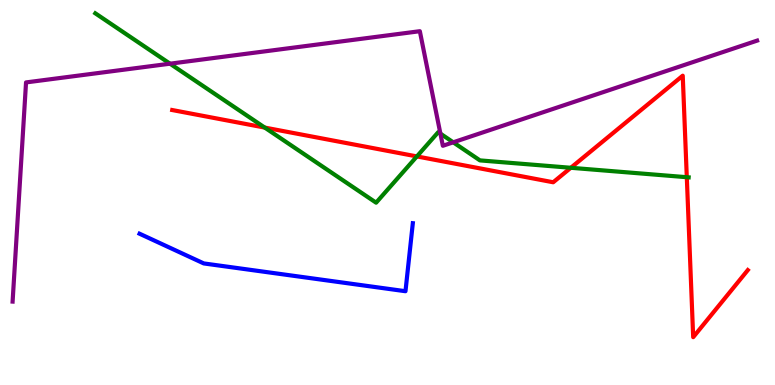[{'lines': ['blue', 'red'], 'intersections': []}, {'lines': ['green', 'red'], 'intersections': [{'x': 3.42, 'y': 6.69}, {'x': 5.38, 'y': 5.94}, {'x': 7.37, 'y': 5.64}, {'x': 8.86, 'y': 5.4}]}, {'lines': ['purple', 'red'], 'intersections': []}, {'lines': ['blue', 'green'], 'intersections': []}, {'lines': ['blue', 'purple'], 'intersections': []}, {'lines': ['green', 'purple'], 'intersections': [{'x': 2.19, 'y': 8.35}, {'x': 5.68, 'y': 6.53}, {'x': 5.85, 'y': 6.3}]}]